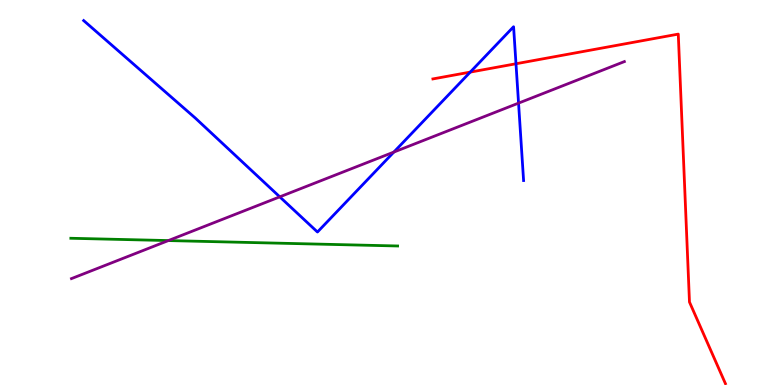[{'lines': ['blue', 'red'], 'intersections': [{'x': 6.07, 'y': 8.13}, {'x': 6.66, 'y': 8.34}]}, {'lines': ['green', 'red'], 'intersections': []}, {'lines': ['purple', 'red'], 'intersections': []}, {'lines': ['blue', 'green'], 'intersections': []}, {'lines': ['blue', 'purple'], 'intersections': [{'x': 3.61, 'y': 4.89}, {'x': 5.08, 'y': 6.05}, {'x': 6.69, 'y': 7.32}]}, {'lines': ['green', 'purple'], 'intersections': [{'x': 2.17, 'y': 3.75}]}]